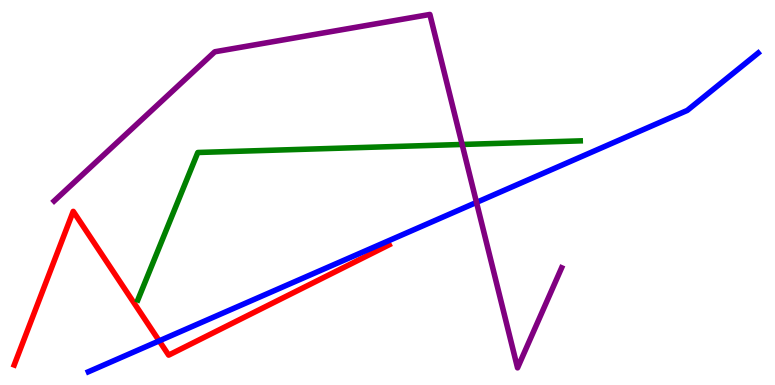[{'lines': ['blue', 'red'], 'intersections': [{'x': 2.05, 'y': 1.15}]}, {'lines': ['green', 'red'], 'intersections': []}, {'lines': ['purple', 'red'], 'intersections': []}, {'lines': ['blue', 'green'], 'intersections': []}, {'lines': ['blue', 'purple'], 'intersections': [{'x': 6.15, 'y': 4.74}]}, {'lines': ['green', 'purple'], 'intersections': [{'x': 5.96, 'y': 6.25}]}]